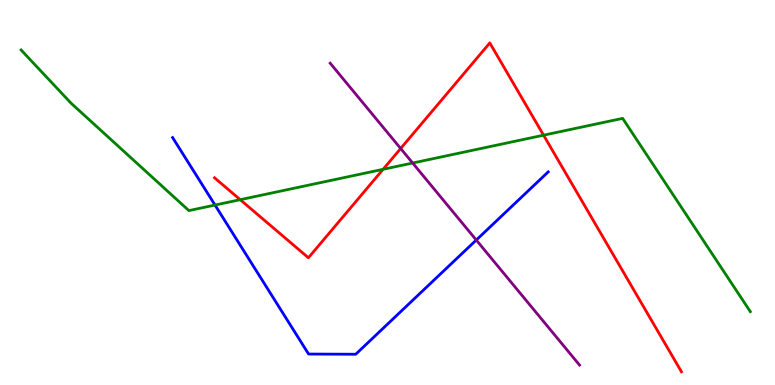[{'lines': ['blue', 'red'], 'intersections': []}, {'lines': ['green', 'red'], 'intersections': [{'x': 3.1, 'y': 4.81}, {'x': 4.94, 'y': 5.6}, {'x': 7.01, 'y': 6.49}]}, {'lines': ['purple', 'red'], 'intersections': [{'x': 5.17, 'y': 6.14}]}, {'lines': ['blue', 'green'], 'intersections': [{'x': 2.77, 'y': 4.67}]}, {'lines': ['blue', 'purple'], 'intersections': [{'x': 6.15, 'y': 3.77}]}, {'lines': ['green', 'purple'], 'intersections': [{'x': 5.32, 'y': 5.77}]}]